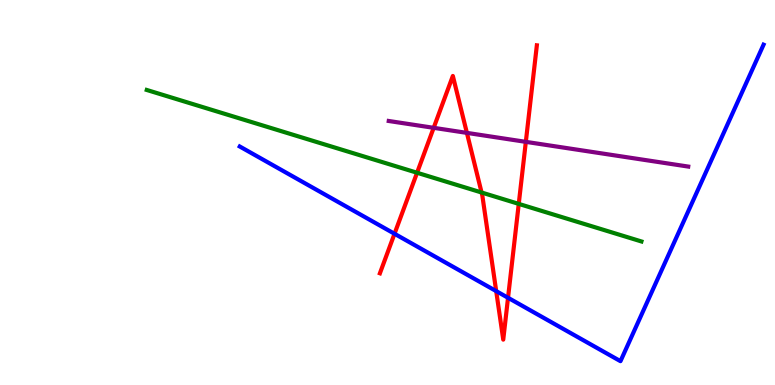[{'lines': ['blue', 'red'], 'intersections': [{'x': 5.09, 'y': 3.93}, {'x': 6.4, 'y': 2.44}, {'x': 6.56, 'y': 2.27}]}, {'lines': ['green', 'red'], 'intersections': [{'x': 5.38, 'y': 5.51}, {'x': 6.21, 'y': 5.0}, {'x': 6.69, 'y': 4.7}]}, {'lines': ['purple', 'red'], 'intersections': [{'x': 5.6, 'y': 6.68}, {'x': 6.02, 'y': 6.55}, {'x': 6.78, 'y': 6.32}]}, {'lines': ['blue', 'green'], 'intersections': []}, {'lines': ['blue', 'purple'], 'intersections': []}, {'lines': ['green', 'purple'], 'intersections': []}]